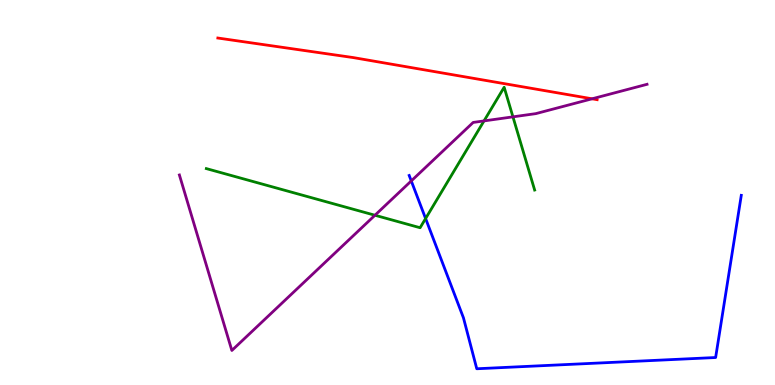[{'lines': ['blue', 'red'], 'intersections': []}, {'lines': ['green', 'red'], 'intersections': []}, {'lines': ['purple', 'red'], 'intersections': [{'x': 7.64, 'y': 7.43}]}, {'lines': ['blue', 'green'], 'intersections': [{'x': 5.49, 'y': 4.32}]}, {'lines': ['blue', 'purple'], 'intersections': [{'x': 5.31, 'y': 5.3}]}, {'lines': ['green', 'purple'], 'intersections': [{'x': 4.84, 'y': 4.41}, {'x': 6.25, 'y': 6.86}, {'x': 6.62, 'y': 6.97}]}]